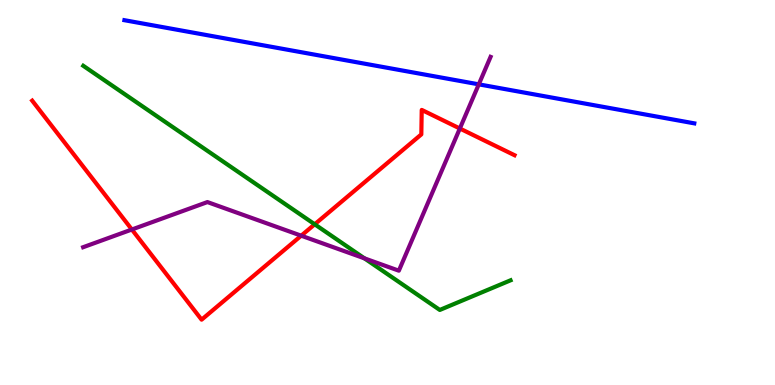[{'lines': ['blue', 'red'], 'intersections': []}, {'lines': ['green', 'red'], 'intersections': [{'x': 4.06, 'y': 4.17}]}, {'lines': ['purple', 'red'], 'intersections': [{'x': 1.7, 'y': 4.04}, {'x': 3.89, 'y': 3.88}, {'x': 5.93, 'y': 6.66}]}, {'lines': ['blue', 'green'], 'intersections': []}, {'lines': ['blue', 'purple'], 'intersections': [{'x': 6.18, 'y': 7.81}]}, {'lines': ['green', 'purple'], 'intersections': [{'x': 4.7, 'y': 3.29}]}]